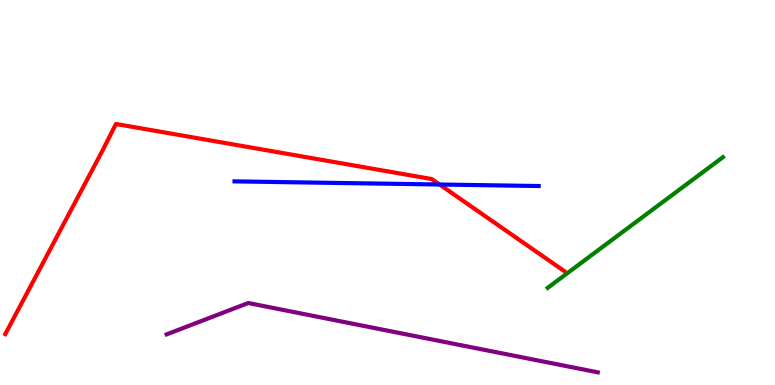[{'lines': ['blue', 'red'], 'intersections': [{'x': 5.67, 'y': 5.21}]}, {'lines': ['green', 'red'], 'intersections': []}, {'lines': ['purple', 'red'], 'intersections': []}, {'lines': ['blue', 'green'], 'intersections': []}, {'lines': ['blue', 'purple'], 'intersections': []}, {'lines': ['green', 'purple'], 'intersections': []}]